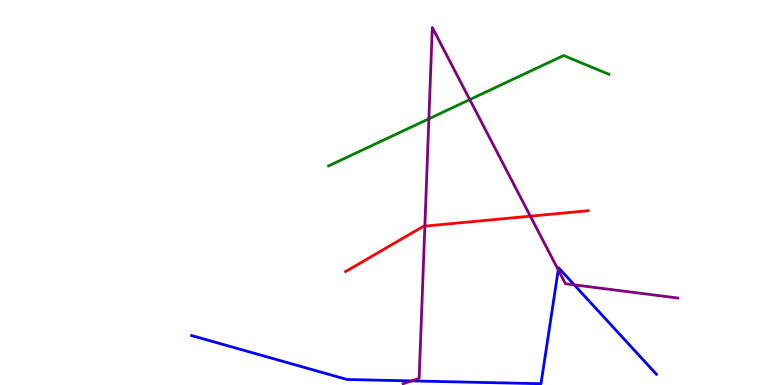[{'lines': ['blue', 'red'], 'intersections': []}, {'lines': ['green', 'red'], 'intersections': []}, {'lines': ['purple', 'red'], 'intersections': [{'x': 5.48, 'y': 4.13}, {'x': 6.84, 'y': 4.39}]}, {'lines': ['blue', 'green'], 'intersections': []}, {'lines': ['blue', 'purple'], 'intersections': [{'x': 5.31, 'y': 0.106}, {'x': 7.2, 'y': 2.99}, {'x': 7.41, 'y': 2.6}]}, {'lines': ['green', 'purple'], 'intersections': [{'x': 5.53, 'y': 6.91}, {'x': 6.06, 'y': 7.41}]}]